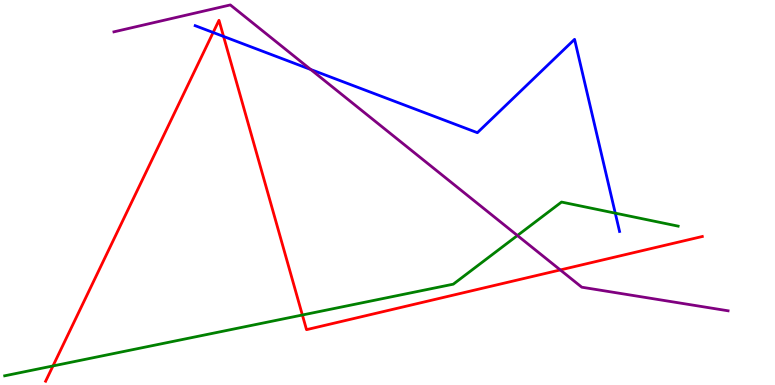[{'lines': ['blue', 'red'], 'intersections': [{'x': 2.75, 'y': 9.16}, {'x': 2.88, 'y': 9.05}]}, {'lines': ['green', 'red'], 'intersections': [{'x': 0.684, 'y': 0.495}, {'x': 3.9, 'y': 1.82}]}, {'lines': ['purple', 'red'], 'intersections': [{'x': 7.23, 'y': 2.99}]}, {'lines': ['blue', 'green'], 'intersections': [{'x': 7.94, 'y': 4.46}]}, {'lines': ['blue', 'purple'], 'intersections': [{'x': 4.01, 'y': 8.2}]}, {'lines': ['green', 'purple'], 'intersections': [{'x': 6.68, 'y': 3.88}]}]